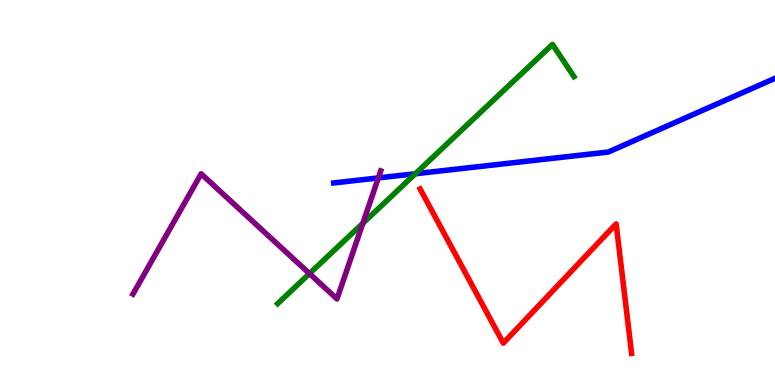[{'lines': ['blue', 'red'], 'intersections': []}, {'lines': ['green', 'red'], 'intersections': []}, {'lines': ['purple', 'red'], 'intersections': []}, {'lines': ['blue', 'green'], 'intersections': [{'x': 5.36, 'y': 5.49}]}, {'lines': ['blue', 'purple'], 'intersections': [{'x': 4.88, 'y': 5.38}]}, {'lines': ['green', 'purple'], 'intersections': [{'x': 3.99, 'y': 2.89}, {'x': 4.68, 'y': 4.2}]}]